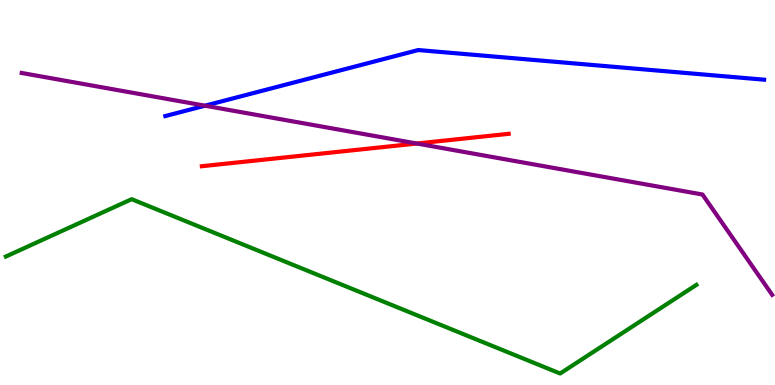[{'lines': ['blue', 'red'], 'intersections': []}, {'lines': ['green', 'red'], 'intersections': []}, {'lines': ['purple', 'red'], 'intersections': [{'x': 5.38, 'y': 6.27}]}, {'lines': ['blue', 'green'], 'intersections': []}, {'lines': ['blue', 'purple'], 'intersections': [{'x': 2.65, 'y': 7.25}]}, {'lines': ['green', 'purple'], 'intersections': []}]